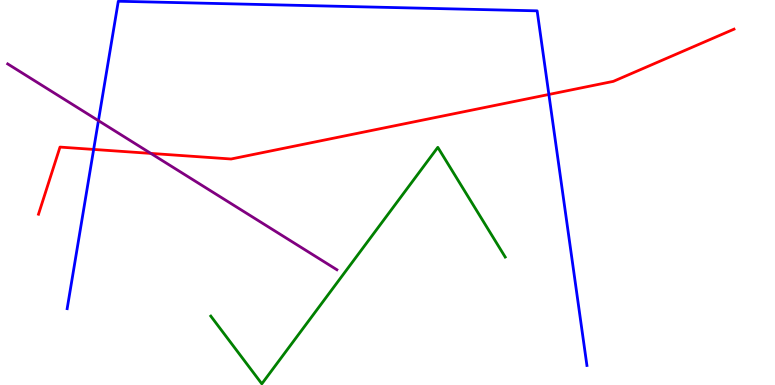[{'lines': ['blue', 'red'], 'intersections': [{'x': 1.21, 'y': 6.12}, {'x': 7.08, 'y': 7.55}]}, {'lines': ['green', 'red'], 'intersections': []}, {'lines': ['purple', 'red'], 'intersections': [{'x': 1.95, 'y': 6.02}]}, {'lines': ['blue', 'green'], 'intersections': []}, {'lines': ['blue', 'purple'], 'intersections': [{'x': 1.27, 'y': 6.87}]}, {'lines': ['green', 'purple'], 'intersections': []}]